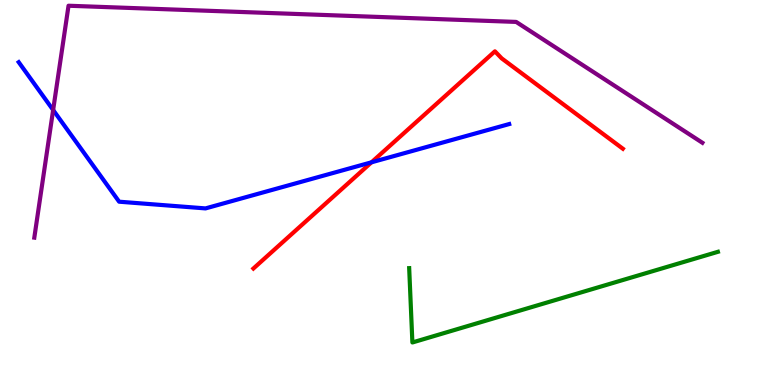[{'lines': ['blue', 'red'], 'intersections': [{'x': 4.79, 'y': 5.78}]}, {'lines': ['green', 'red'], 'intersections': []}, {'lines': ['purple', 'red'], 'intersections': []}, {'lines': ['blue', 'green'], 'intersections': []}, {'lines': ['blue', 'purple'], 'intersections': [{'x': 0.686, 'y': 7.14}]}, {'lines': ['green', 'purple'], 'intersections': []}]